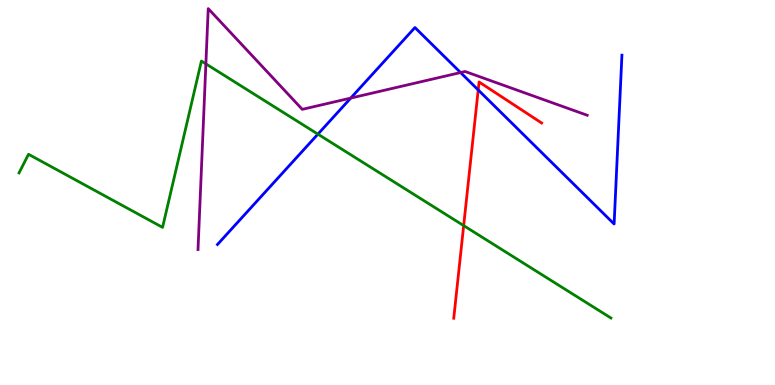[{'lines': ['blue', 'red'], 'intersections': [{'x': 6.17, 'y': 7.66}]}, {'lines': ['green', 'red'], 'intersections': [{'x': 5.98, 'y': 4.14}]}, {'lines': ['purple', 'red'], 'intersections': []}, {'lines': ['blue', 'green'], 'intersections': [{'x': 4.1, 'y': 6.52}]}, {'lines': ['blue', 'purple'], 'intersections': [{'x': 4.53, 'y': 7.45}, {'x': 5.94, 'y': 8.12}]}, {'lines': ['green', 'purple'], 'intersections': [{'x': 2.66, 'y': 8.34}]}]